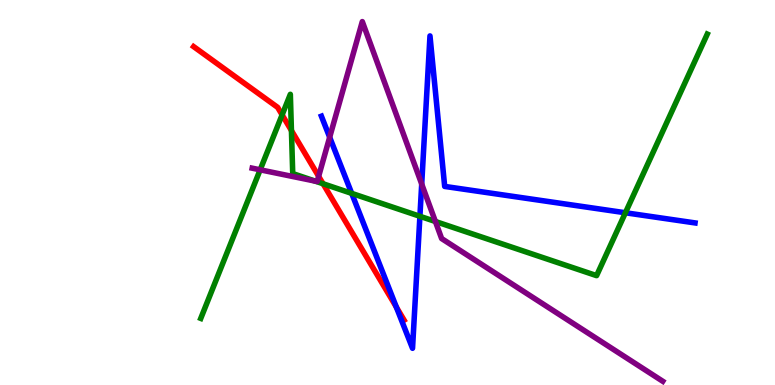[{'lines': ['blue', 'red'], 'intersections': [{'x': 5.11, 'y': 2.02}]}, {'lines': ['green', 'red'], 'intersections': [{'x': 3.64, 'y': 7.02}, {'x': 3.76, 'y': 6.61}, {'x': 4.17, 'y': 5.23}]}, {'lines': ['purple', 'red'], 'intersections': [{'x': 4.11, 'y': 5.42}]}, {'lines': ['blue', 'green'], 'intersections': [{'x': 4.54, 'y': 4.98}, {'x': 5.42, 'y': 4.38}, {'x': 8.07, 'y': 4.47}]}, {'lines': ['blue', 'purple'], 'intersections': [{'x': 4.25, 'y': 6.44}, {'x': 5.44, 'y': 5.22}]}, {'lines': ['green', 'purple'], 'intersections': [{'x': 3.36, 'y': 5.59}, {'x': 4.07, 'y': 5.3}, {'x': 5.62, 'y': 4.25}]}]